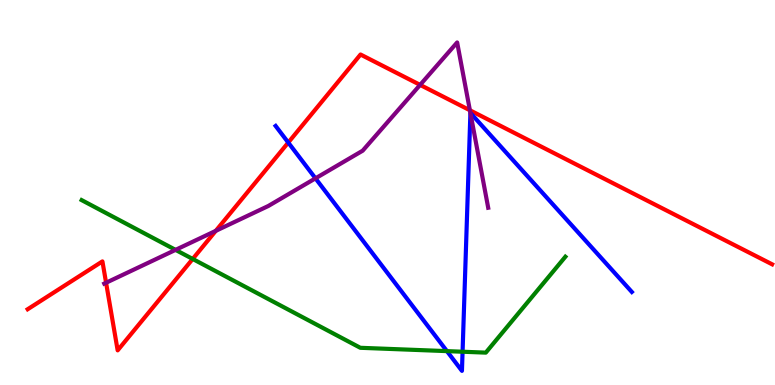[{'lines': ['blue', 'red'], 'intersections': [{'x': 3.72, 'y': 6.3}]}, {'lines': ['green', 'red'], 'intersections': [{'x': 2.49, 'y': 3.27}]}, {'lines': ['purple', 'red'], 'intersections': [{'x': 1.37, 'y': 2.66}, {'x': 2.78, 'y': 4.0}, {'x': 5.42, 'y': 7.8}, {'x': 6.06, 'y': 7.14}]}, {'lines': ['blue', 'green'], 'intersections': [{'x': 5.77, 'y': 0.88}, {'x': 5.97, 'y': 0.864}]}, {'lines': ['blue', 'purple'], 'intersections': [{'x': 4.07, 'y': 5.37}, {'x': 6.07, 'y': 7.07}]}, {'lines': ['green', 'purple'], 'intersections': [{'x': 2.27, 'y': 3.51}]}]